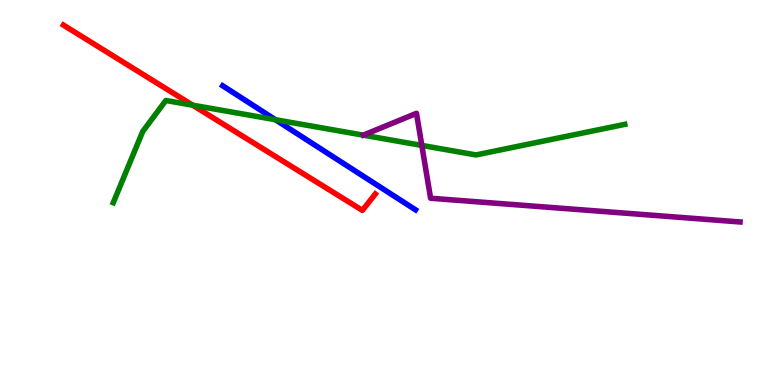[{'lines': ['blue', 'red'], 'intersections': []}, {'lines': ['green', 'red'], 'intersections': [{'x': 2.49, 'y': 7.27}]}, {'lines': ['purple', 'red'], 'intersections': []}, {'lines': ['blue', 'green'], 'intersections': [{'x': 3.55, 'y': 6.89}]}, {'lines': ['blue', 'purple'], 'intersections': []}, {'lines': ['green', 'purple'], 'intersections': [{'x': 5.44, 'y': 6.22}]}]